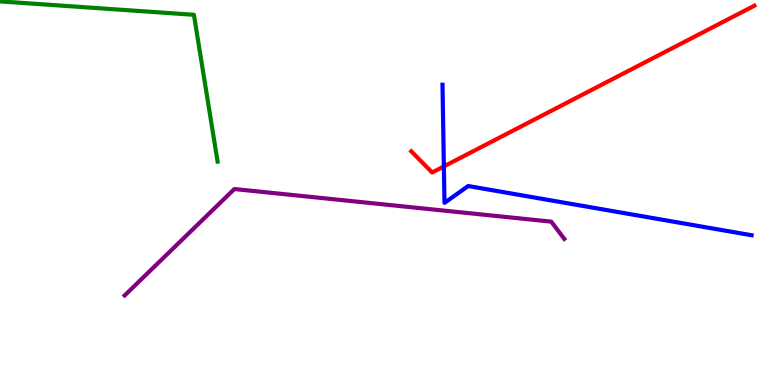[{'lines': ['blue', 'red'], 'intersections': [{'x': 5.73, 'y': 5.68}]}, {'lines': ['green', 'red'], 'intersections': []}, {'lines': ['purple', 'red'], 'intersections': []}, {'lines': ['blue', 'green'], 'intersections': []}, {'lines': ['blue', 'purple'], 'intersections': []}, {'lines': ['green', 'purple'], 'intersections': []}]